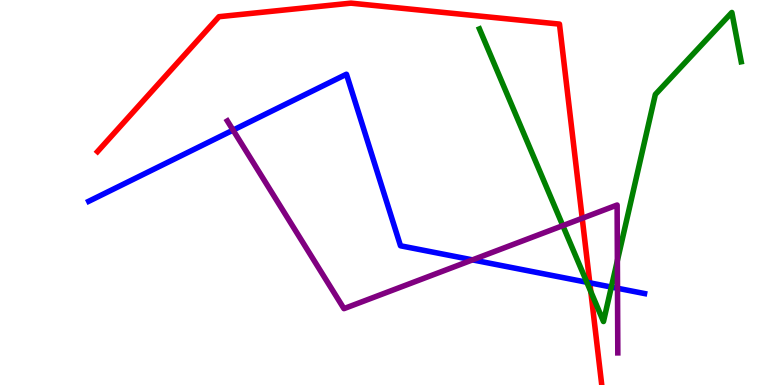[{'lines': ['blue', 'red'], 'intersections': [{'x': 7.61, 'y': 2.65}]}, {'lines': ['green', 'red'], 'intersections': [{'x': 7.62, 'y': 2.43}]}, {'lines': ['purple', 'red'], 'intersections': [{'x': 7.51, 'y': 4.33}]}, {'lines': ['blue', 'green'], 'intersections': [{'x': 7.57, 'y': 2.67}, {'x': 7.89, 'y': 2.54}]}, {'lines': ['blue', 'purple'], 'intersections': [{'x': 3.01, 'y': 6.62}, {'x': 6.1, 'y': 3.25}, {'x': 7.97, 'y': 2.51}]}, {'lines': ['green', 'purple'], 'intersections': [{'x': 7.26, 'y': 4.14}, {'x': 7.97, 'y': 3.23}]}]